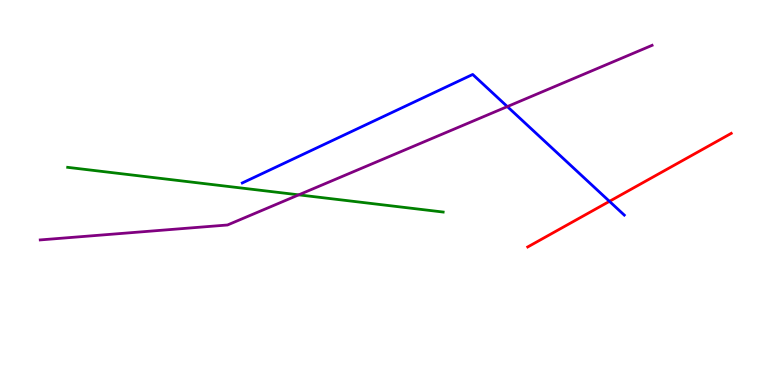[{'lines': ['blue', 'red'], 'intersections': [{'x': 7.86, 'y': 4.77}]}, {'lines': ['green', 'red'], 'intersections': []}, {'lines': ['purple', 'red'], 'intersections': []}, {'lines': ['blue', 'green'], 'intersections': []}, {'lines': ['blue', 'purple'], 'intersections': [{'x': 6.55, 'y': 7.23}]}, {'lines': ['green', 'purple'], 'intersections': [{'x': 3.85, 'y': 4.94}]}]